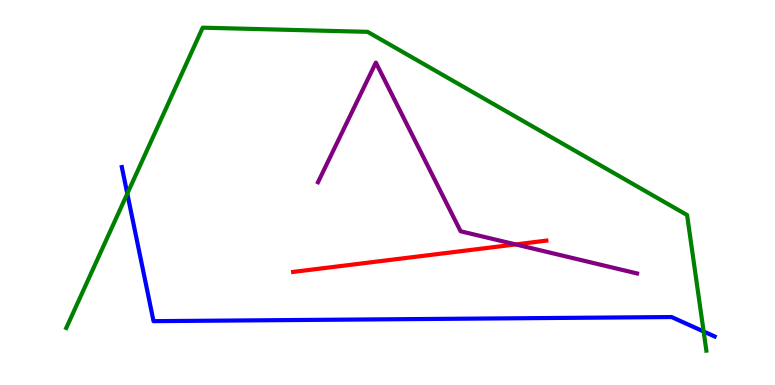[{'lines': ['blue', 'red'], 'intersections': []}, {'lines': ['green', 'red'], 'intersections': []}, {'lines': ['purple', 'red'], 'intersections': [{'x': 6.65, 'y': 3.65}]}, {'lines': ['blue', 'green'], 'intersections': [{'x': 1.64, 'y': 4.97}, {'x': 9.08, 'y': 1.39}]}, {'lines': ['blue', 'purple'], 'intersections': []}, {'lines': ['green', 'purple'], 'intersections': []}]